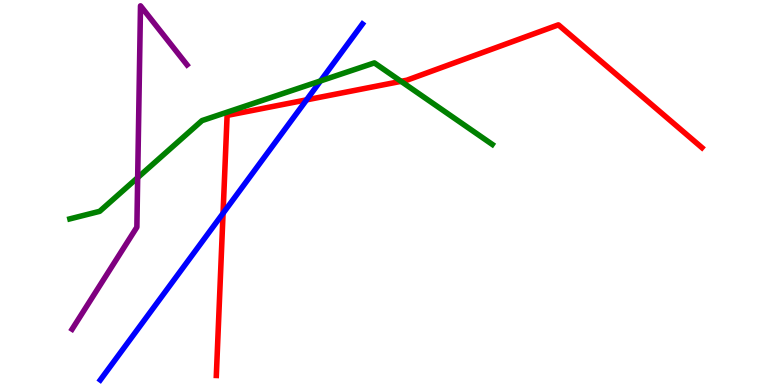[{'lines': ['blue', 'red'], 'intersections': [{'x': 2.88, 'y': 4.46}, {'x': 3.96, 'y': 7.41}]}, {'lines': ['green', 'red'], 'intersections': [{'x': 5.17, 'y': 7.89}]}, {'lines': ['purple', 'red'], 'intersections': []}, {'lines': ['blue', 'green'], 'intersections': [{'x': 4.14, 'y': 7.9}]}, {'lines': ['blue', 'purple'], 'intersections': []}, {'lines': ['green', 'purple'], 'intersections': [{'x': 1.78, 'y': 5.39}]}]